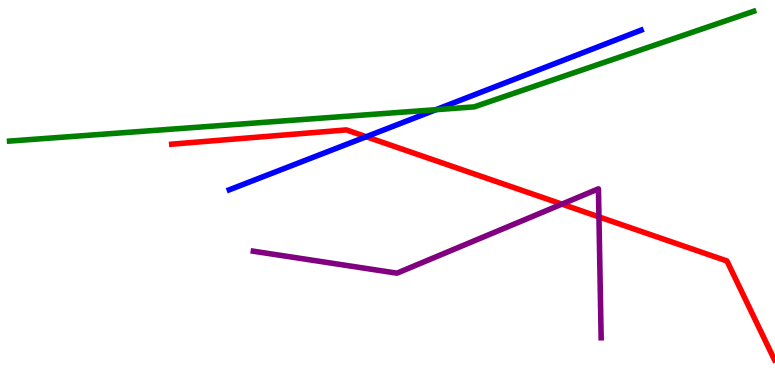[{'lines': ['blue', 'red'], 'intersections': [{'x': 4.73, 'y': 6.45}]}, {'lines': ['green', 'red'], 'intersections': []}, {'lines': ['purple', 'red'], 'intersections': [{'x': 7.25, 'y': 4.7}, {'x': 7.73, 'y': 4.37}]}, {'lines': ['blue', 'green'], 'intersections': [{'x': 5.62, 'y': 7.15}]}, {'lines': ['blue', 'purple'], 'intersections': []}, {'lines': ['green', 'purple'], 'intersections': []}]